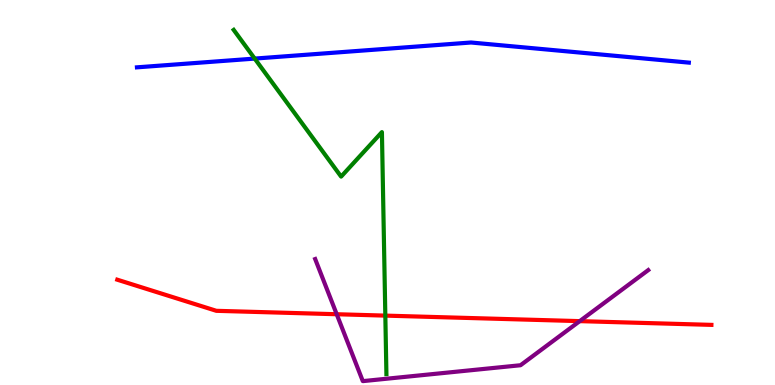[{'lines': ['blue', 'red'], 'intersections': []}, {'lines': ['green', 'red'], 'intersections': [{'x': 4.97, 'y': 1.8}]}, {'lines': ['purple', 'red'], 'intersections': [{'x': 4.34, 'y': 1.84}, {'x': 7.48, 'y': 1.66}]}, {'lines': ['blue', 'green'], 'intersections': [{'x': 3.29, 'y': 8.48}]}, {'lines': ['blue', 'purple'], 'intersections': []}, {'lines': ['green', 'purple'], 'intersections': []}]